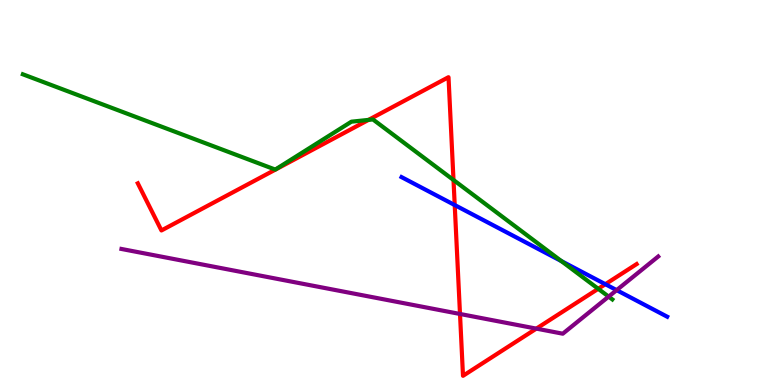[{'lines': ['blue', 'red'], 'intersections': [{'x': 5.87, 'y': 4.67}, {'x': 7.81, 'y': 2.62}]}, {'lines': ['green', 'red'], 'intersections': [{'x': 4.75, 'y': 6.89}, {'x': 5.85, 'y': 5.32}, {'x': 7.72, 'y': 2.5}]}, {'lines': ['purple', 'red'], 'intersections': [{'x': 5.94, 'y': 1.85}, {'x': 6.92, 'y': 1.46}]}, {'lines': ['blue', 'green'], 'intersections': [{'x': 7.24, 'y': 3.22}]}, {'lines': ['blue', 'purple'], 'intersections': [{'x': 7.96, 'y': 2.46}]}, {'lines': ['green', 'purple'], 'intersections': [{'x': 7.85, 'y': 2.3}]}]